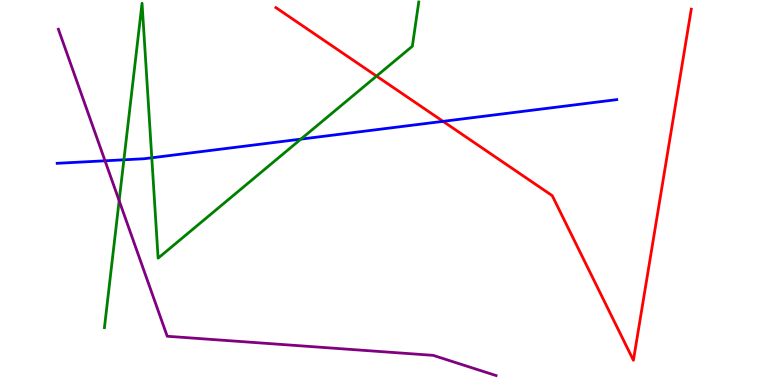[{'lines': ['blue', 'red'], 'intersections': [{'x': 5.72, 'y': 6.85}]}, {'lines': ['green', 'red'], 'intersections': [{'x': 4.86, 'y': 8.02}]}, {'lines': ['purple', 'red'], 'intersections': []}, {'lines': ['blue', 'green'], 'intersections': [{'x': 1.6, 'y': 5.85}, {'x': 1.96, 'y': 5.9}, {'x': 3.88, 'y': 6.39}]}, {'lines': ['blue', 'purple'], 'intersections': [{'x': 1.36, 'y': 5.82}]}, {'lines': ['green', 'purple'], 'intersections': [{'x': 1.54, 'y': 4.79}]}]